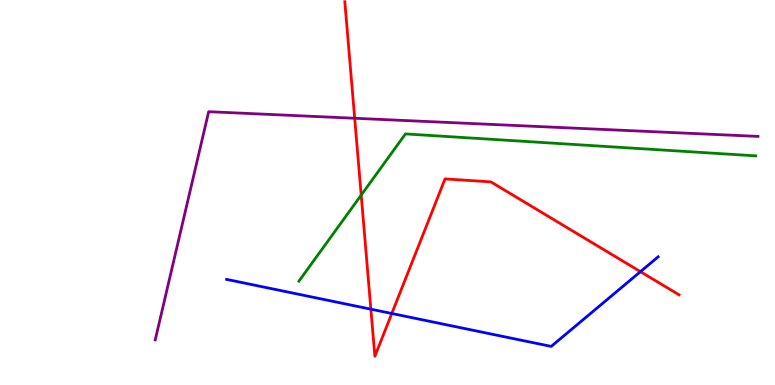[{'lines': ['blue', 'red'], 'intersections': [{'x': 4.79, 'y': 1.97}, {'x': 5.06, 'y': 1.86}, {'x': 8.26, 'y': 2.94}]}, {'lines': ['green', 'red'], 'intersections': [{'x': 4.66, 'y': 4.93}]}, {'lines': ['purple', 'red'], 'intersections': [{'x': 4.58, 'y': 6.93}]}, {'lines': ['blue', 'green'], 'intersections': []}, {'lines': ['blue', 'purple'], 'intersections': []}, {'lines': ['green', 'purple'], 'intersections': []}]